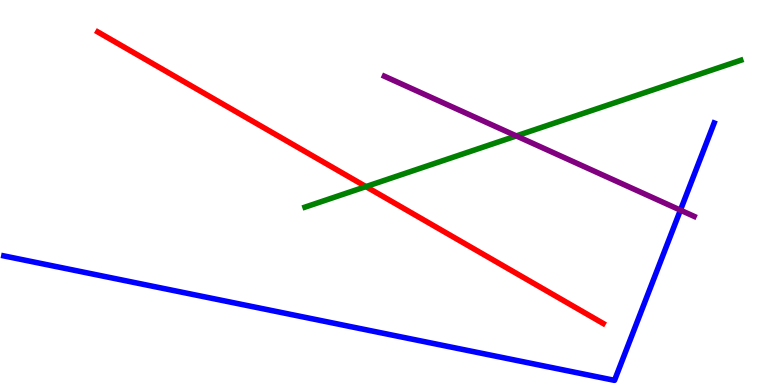[{'lines': ['blue', 'red'], 'intersections': []}, {'lines': ['green', 'red'], 'intersections': [{'x': 4.72, 'y': 5.15}]}, {'lines': ['purple', 'red'], 'intersections': []}, {'lines': ['blue', 'green'], 'intersections': []}, {'lines': ['blue', 'purple'], 'intersections': [{'x': 8.78, 'y': 4.54}]}, {'lines': ['green', 'purple'], 'intersections': [{'x': 6.66, 'y': 6.47}]}]